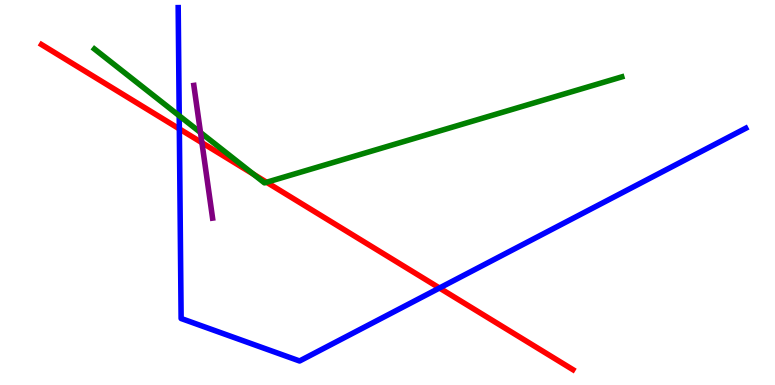[{'lines': ['blue', 'red'], 'intersections': [{'x': 2.31, 'y': 6.65}, {'x': 5.67, 'y': 2.52}]}, {'lines': ['green', 'red'], 'intersections': [{'x': 3.27, 'y': 5.47}, {'x': 3.44, 'y': 5.27}]}, {'lines': ['purple', 'red'], 'intersections': [{'x': 2.61, 'y': 6.29}]}, {'lines': ['blue', 'green'], 'intersections': [{'x': 2.31, 'y': 6.99}]}, {'lines': ['blue', 'purple'], 'intersections': []}, {'lines': ['green', 'purple'], 'intersections': [{'x': 2.59, 'y': 6.56}]}]